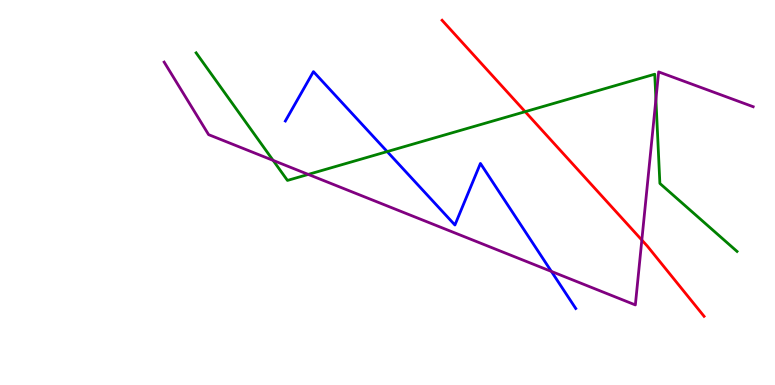[{'lines': ['blue', 'red'], 'intersections': []}, {'lines': ['green', 'red'], 'intersections': [{'x': 6.78, 'y': 7.1}]}, {'lines': ['purple', 'red'], 'intersections': [{'x': 8.28, 'y': 3.76}]}, {'lines': ['blue', 'green'], 'intersections': [{'x': 5.0, 'y': 6.06}]}, {'lines': ['blue', 'purple'], 'intersections': [{'x': 7.11, 'y': 2.95}]}, {'lines': ['green', 'purple'], 'intersections': [{'x': 3.52, 'y': 5.83}, {'x': 3.98, 'y': 5.47}, {'x': 8.46, 'y': 7.42}]}]